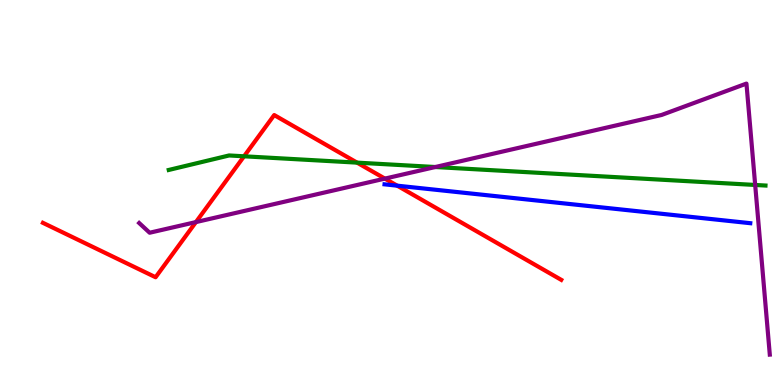[{'lines': ['blue', 'red'], 'intersections': [{'x': 5.13, 'y': 5.18}]}, {'lines': ['green', 'red'], 'intersections': [{'x': 3.15, 'y': 5.94}, {'x': 4.61, 'y': 5.78}]}, {'lines': ['purple', 'red'], 'intersections': [{'x': 2.53, 'y': 4.23}, {'x': 4.97, 'y': 5.36}]}, {'lines': ['blue', 'green'], 'intersections': []}, {'lines': ['blue', 'purple'], 'intersections': []}, {'lines': ['green', 'purple'], 'intersections': [{'x': 5.62, 'y': 5.66}, {'x': 9.74, 'y': 5.2}]}]